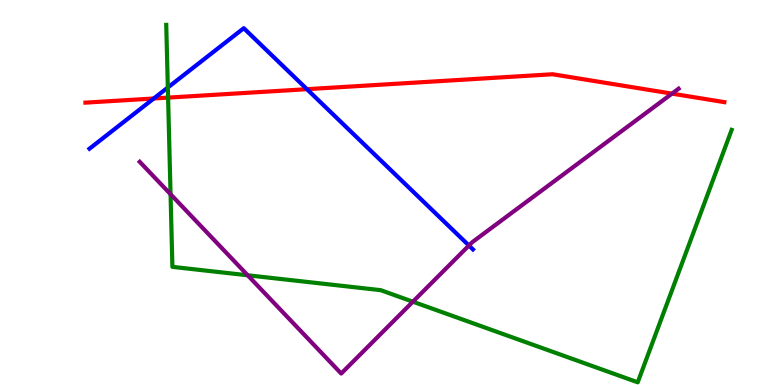[{'lines': ['blue', 'red'], 'intersections': [{'x': 1.98, 'y': 7.44}, {'x': 3.96, 'y': 7.68}]}, {'lines': ['green', 'red'], 'intersections': [{'x': 2.17, 'y': 7.46}]}, {'lines': ['purple', 'red'], 'intersections': [{'x': 8.67, 'y': 7.57}]}, {'lines': ['blue', 'green'], 'intersections': [{'x': 2.17, 'y': 7.73}]}, {'lines': ['blue', 'purple'], 'intersections': [{'x': 6.05, 'y': 3.62}]}, {'lines': ['green', 'purple'], 'intersections': [{'x': 2.2, 'y': 4.96}, {'x': 3.2, 'y': 2.85}, {'x': 5.33, 'y': 2.16}]}]